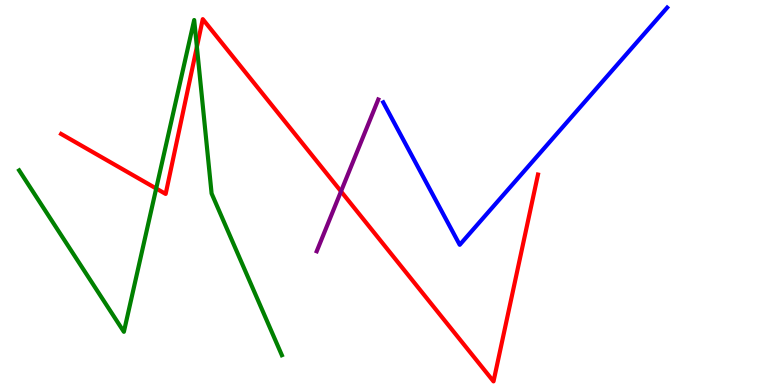[{'lines': ['blue', 'red'], 'intersections': []}, {'lines': ['green', 'red'], 'intersections': [{'x': 2.02, 'y': 5.1}, {'x': 2.54, 'y': 8.78}]}, {'lines': ['purple', 'red'], 'intersections': [{'x': 4.4, 'y': 5.03}]}, {'lines': ['blue', 'green'], 'intersections': []}, {'lines': ['blue', 'purple'], 'intersections': []}, {'lines': ['green', 'purple'], 'intersections': []}]